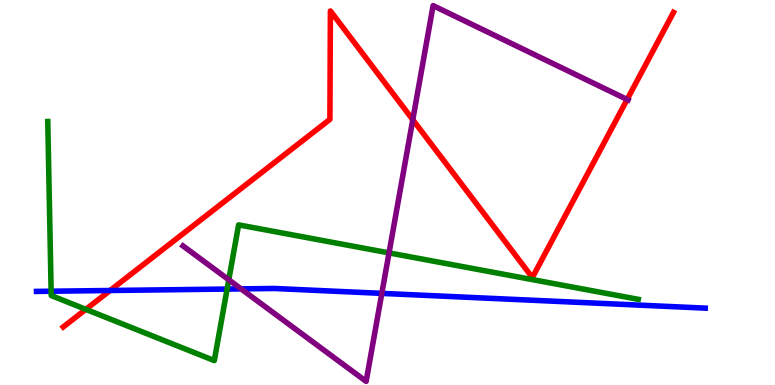[{'lines': ['blue', 'red'], 'intersections': [{'x': 1.42, 'y': 2.45}]}, {'lines': ['green', 'red'], 'intersections': [{'x': 1.11, 'y': 1.97}]}, {'lines': ['purple', 'red'], 'intersections': [{'x': 5.33, 'y': 6.89}, {'x': 8.09, 'y': 7.42}]}, {'lines': ['blue', 'green'], 'intersections': [{'x': 0.66, 'y': 2.44}, {'x': 2.93, 'y': 2.49}]}, {'lines': ['blue', 'purple'], 'intersections': [{'x': 3.11, 'y': 2.5}, {'x': 4.93, 'y': 2.38}]}, {'lines': ['green', 'purple'], 'intersections': [{'x': 2.95, 'y': 2.73}, {'x': 5.02, 'y': 3.43}]}]